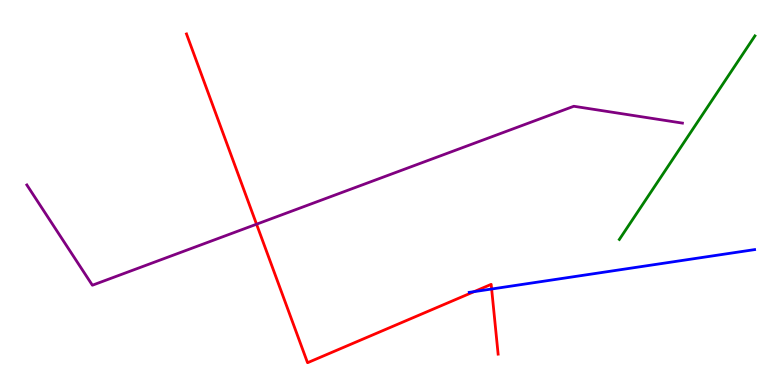[{'lines': ['blue', 'red'], 'intersections': [{'x': 6.12, 'y': 2.43}, {'x': 6.34, 'y': 2.49}]}, {'lines': ['green', 'red'], 'intersections': []}, {'lines': ['purple', 'red'], 'intersections': [{'x': 3.31, 'y': 4.18}]}, {'lines': ['blue', 'green'], 'intersections': []}, {'lines': ['blue', 'purple'], 'intersections': []}, {'lines': ['green', 'purple'], 'intersections': []}]